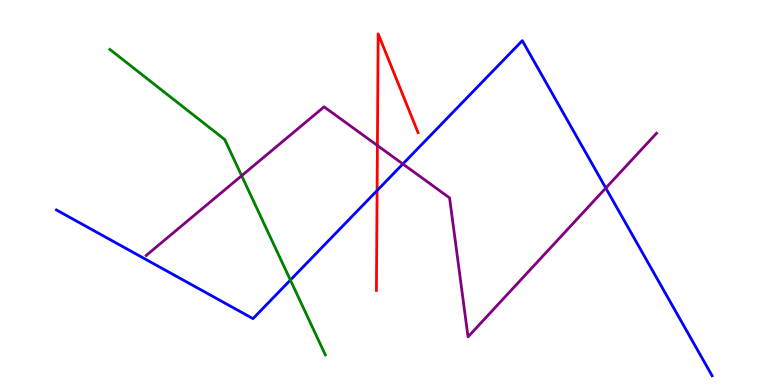[{'lines': ['blue', 'red'], 'intersections': [{'x': 4.87, 'y': 5.05}]}, {'lines': ['green', 'red'], 'intersections': []}, {'lines': ['purple', 'red'], 'intersections': [{'x': 4.87, 'y': 6.22}]}, {'lines': ['blue', 'green'], 'intersections': [{'x': 3.75, 'y': 2.73}]}, {'lines': ['blue', 'purple'], 'intersections': [{'x': 5.2, 'y': 5.74}, {'x': 7.82, 'y': 5.12}]}, {'lines': ['green', 'purple'], 'intersections': [{'x': 3.12, 'y': 5.44}]}]